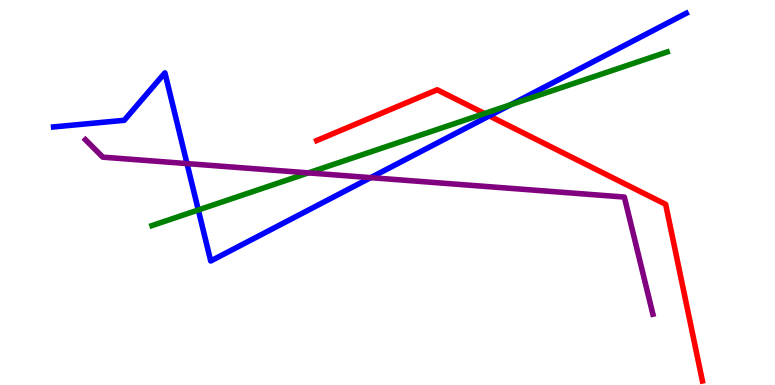[{'lines': ['blue', 'red'], 'intersections': [{'x': 6.31, 'y': 6.99}]}, {'lines': ['green', 'red'], 'intersections': [{'x': 6.25, 'y': 7.05}]}, {'lines': ['purple', 'red'], 'intersections': []}, {'lines': ['blue', 'green'], 'intersections': [{'x': 2.56, 'y': 4.55}, {'x': 6.59, 'y': 7.28}]}, {'lines': ['blue', 'purple'], 'intersections': [{'x': 2.41, 'y': 5.75}, {'x': 4.78, 'y': 5.39}]}, {'lines': ['green', 'purple'], 'intersections': [{'x': 3.98, 'y': 5.51}]}]